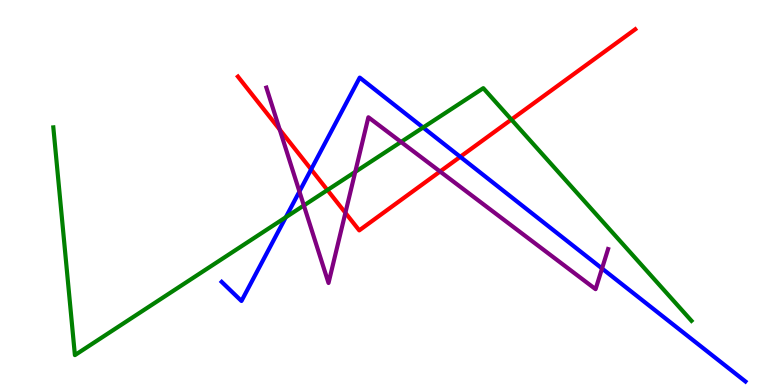[{'lines': ['blue', 'red'], 'intersections': [{'x': 4.01, 'y': 5.6}, {'x': 5.94, 'y': 5.93}]}, {'lines': ['green', 'red'], 'intersections': [{'x': 4.22, 'y': 5.06}, {'x': 6.6, 'y': 6.89}]}, {'lines': ['purple', 'red'], 'intersections': [{'x': 3.61, 'y': 6.63}, {'x': 4.46, 'y': 4.47}, {'x': 5.68, 'y': 5.55}]}, {'lines': ['blue', 'green'], 'intersections': [{'x': 3.69, 'y': 4.36}, {'x': 5.46, 'y': 6.69}]}, {'lines': ['blue', 'purple'], 'intersections': [{'x': 3.86, 'y': 5.03}, {'x': 7.77, 'y': 3.03}]}, {'lines': ['green', 'purple'], 'intersections': [{'x': 3.92, 'y': 4.66}, {'x': 4.58, 'y': 5.54}, {'x': 5.17, 'y': 6.31}]}]